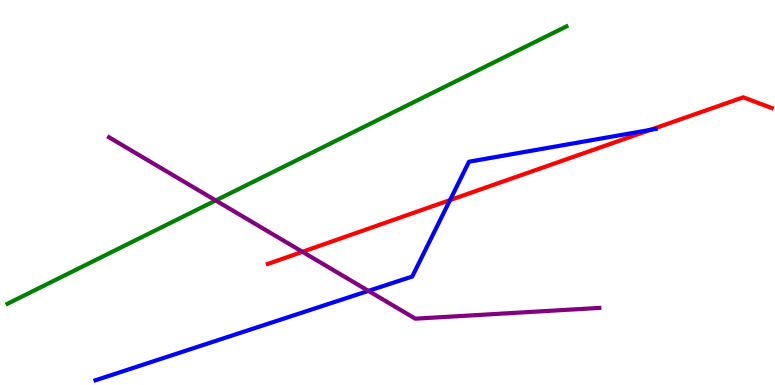[{'lines': ['blue', 'red'], 'intersections': [{'x': 5.81, 'y': 4.8}, {'x': 8.39, 'y': 6.63}]}, {'lines': ['green', 'red'], 'intersections': []}, {'lines': ['purple', 'red'], 'intersections': [{'x': 3.9, 'y': 3.46}]}, {'lines': ['blue', 'green'], 'intersections': []}, {'lines': ['blue', 'purple'], 'intersections': [{'x': 4.75, 'y': 2.44}]}, {'lines': ['green', 'purple'], 'intersections': [{'x': 2.78, 'y': 4.79}]}]